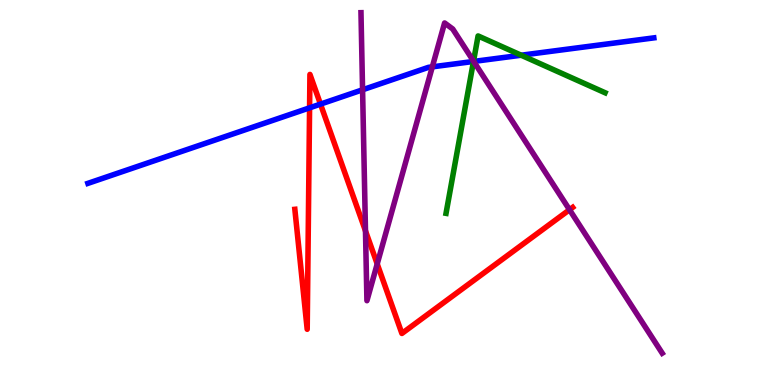[{'lines': ['blue', 'red'], 'intersections': [{'x': 3.99, 'y': 7.2}, {'x': 4.14, 'y': 7.3}]}, {'lines': ['green', 'red'], 'intersections': []}, {'lines': ['purple', 'red'], 'intersections': [{'x': 4.72, 'y': 4.0}, {'x': 4.87, 'y': 3.14}, {'x': 7.35, 'y': 4.55}]}, {'lines': ['blue', 'green'], 'intersections': [{'x': 6.11, 'y': 8.4}, {'x': 6.73, 'y': 8.57}]}, {'lines': ['blue', 'purple'], 'intersections': [{'x': 4.68, 'y': 7.67}, {'x': 5.58, 'y': 8.26}, {'x': 6.11, 'y': 8.4}]}, {'lines': ['green', 'purple'], 'intersections': [{'x': 6.11, 'y': 8.41}]}]